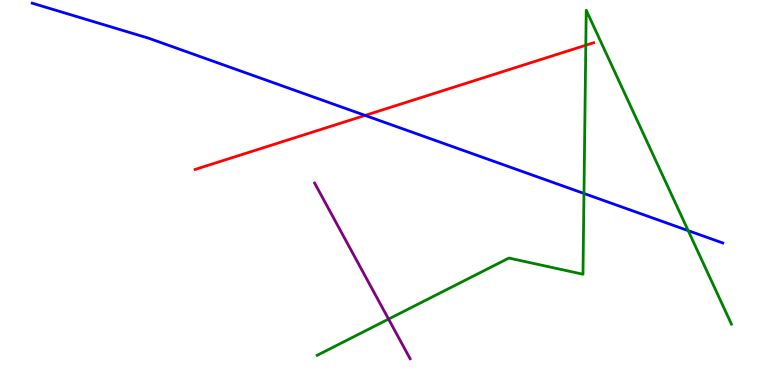[{'lines': ['blue', 'red'], 'intersections': [{'x': 4.71, 'y': 7.0}]}, {'lines': ['green', 'red'], 'intersections': [{'x': 7.56, 'y': 8.82}]}, {'lines': ['purple', 'red'], 'intersections': []}, {'lines': ['blue', 'green'], 'intersections': [{'x': 7.54, 'y': 4.97}, {'x': 8.88, 'y': 4.01}]}, {'lines': ['blue', 'purple'], 'intersections': []}, {'lines': ['green', 'purple'], 'intersections': [{'x': 5.01, 'y': 1.71}]}]